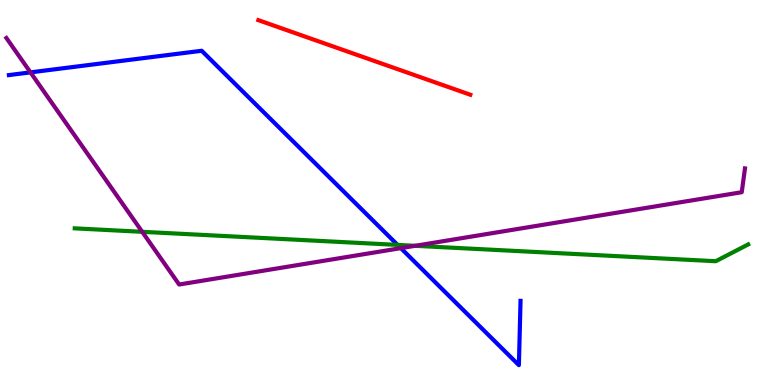[{'lines': ['blue', 'red'], 'intersections': []}, {'lines': ['green', 'red'], 'intersections': []}, {'lines': ['purple', 'red'], 'intersections': []}, {'lines': ['blue', 'green'], 'intersections': [{'x': 5.13, 'y': 3.64}]}, {'lines': ['blue', 'purple'], 'intersections': [{'x': 0.393, 'y': 8.12}, {'x': 5.17, 'y': 3.55}]}, {'lines': ['green', 'purple'], 'intersections': [{'x': 1.83, 'y': 3.98}, {'x': 5.36, 'y': 3.62}]}]